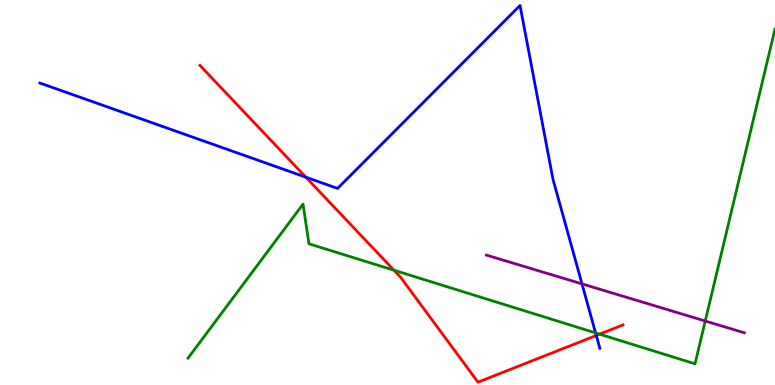[{'lines': ['blue', 'red'], 'intersections': [{'x': 3.95, 'y': 5.4}, {'x': 7.69, 'y': 1.29}]}, {'lines': ['green', 'red'], 'intersections': [{'x': 5.08, 'y': 2.98}, {'x': 7.74, 'y': 1.32}]}, {'lines': ['purple', 'red'], 'intersections': []}, {'lines': ['blue', 'green'], 'intersections': [{'x': 7.68, 'y': 1.35}]}, {'lines': ['blue', 'purple'], 'intersections': [{'x': 7.51, 'y': 2.63}]}, {'lines': ['green', 'purple'], 'intersections': [{'x': 9.1, 'y': 1.66}]}]